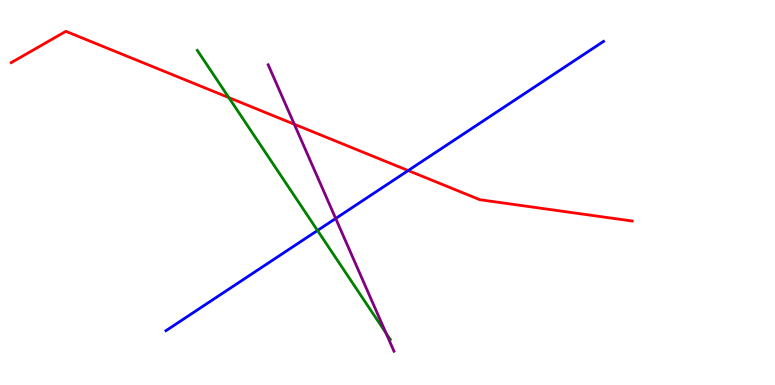[{'lines': ['blue', 'red'], 'intersections': [{'x': 5.27, 'y': 5.57}]}, {'lines': ['green', 'red'], 'intersections': [{'x': 2.95, 'y': 7.46}]}, {'lines': ['purple', 'red'], 'intersections': [{'x': 3.8, 'y': 6.77}]}, {'lines': ['blue', 'green'], 'intersections': [{'x': 4.1, 'y': 4.01}]}, {'lines': ['blue', 'purple'], 'intersections': [{'x': 4.33, 'y': 4.33}]}, {'lines': ['green', 'purple'], 'intersections': [{'x': 4.98, 'y': 1.35}]}]